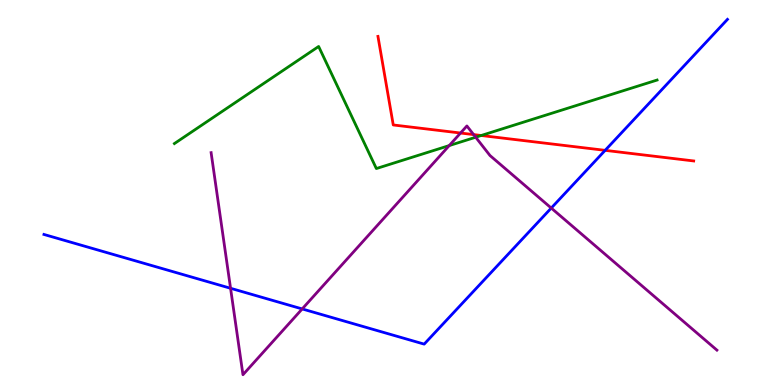[{'lines': ['blue', 'red'], 'intersections': [{'x': 7.81, 'y': 6.09}]}, {'lines': ['green', 'red'], 'intersections': [{'x': 6.21, 'y': 6.48}]}, {'lines': ['purple', 'red'], 'intersections': [{'x': 5.94, 'y': 6.54}, {'x': 6.11, 'y': 6.5}]}, {'lines': ['blue', 'green'], 'intersections': []}, {'lines': ['blue', 'purple'], 'intersections': [{'x': 2.97, 'y': 2.51}, {'x': 3.9, 'y': 1.98}, {'x': 7.11, 'y': 4.6}]}, {'lines': ['green', 'purple'], 'intersections': [{'x': 5.8, 'y': 6.22}, {'x': 6.14, 'y': 6.44}]}]